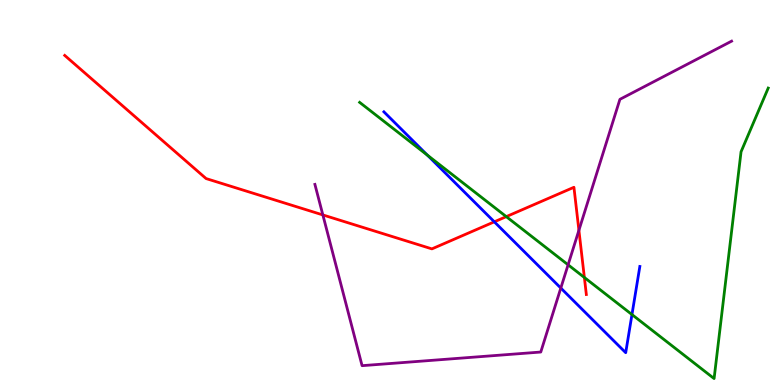[{'lines': ['blue', 'red'], 'intersections': [{'x': 6.38, 'y': 4.24}]}, {'lines': ['green', 'red'], 'intersections': [{'x': 6.53, 'y': 4.37}, {'x': 7.54, 'y': 2.79}]}, {'lines': ['purple', 'red'], 'intersections': [{'x': 4.17, 'y': 4.42}, {'x': 7.47, 'y': 4.02}]}, {'lines': ['blue', 'green'], 'intersections': [{'x': 5.52, 'y': 5.97}, {'x': 8.15, 'y': 1.83}]}, {'lines': ['blue', 'purple'], 'intersections': [{'x': 7.24, 'y': 2.52}]}, {'lines': ['green', 'purple'], 'intersections': [{'x': 7.33, 'y': 3.12}]}]